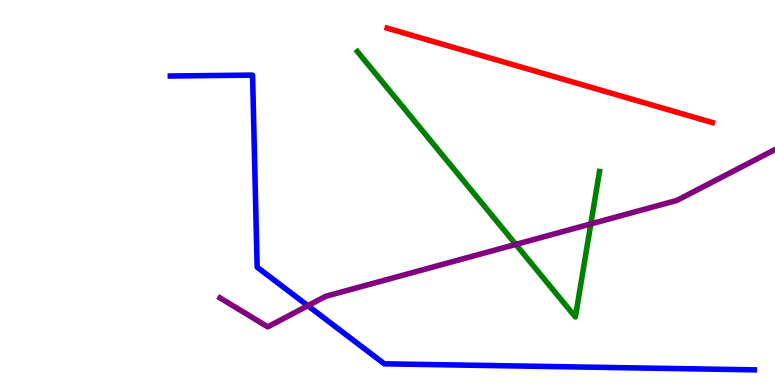[{'lines': ['blue', 'red'], 'intersections': []}, {'lines': ['green', 'red'], 'intersections': []}, {'lines': ['purple', 'red'], 'intersections': []}, {'lines': ['blue', 'green'], 'intersections': []}, {'lines': ['blue', 'purple'], 'intersections': [{'x': 3.97, 'y': 2.06}]}, {'lines': ['green', 'purple'], 'intersections': [{'x': 6.66, 'y': 3.65}, {'x': 7.62, 'y': 4.18}]}]